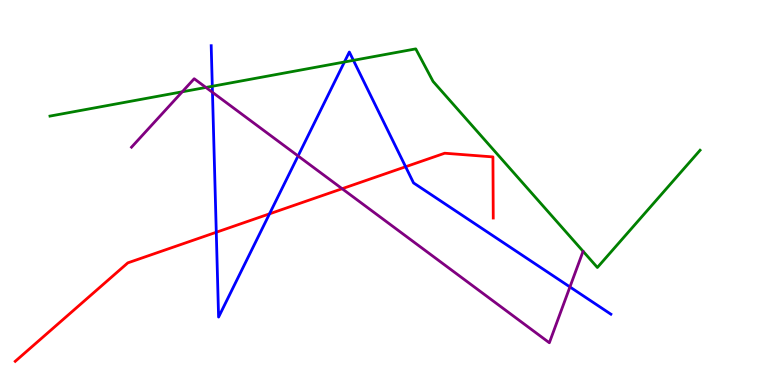[{'lines': ['blue', 'red'], 'intersections': [{'x': 2.79, 'y': 3.97}, {'x': 3.48, 'y': 4.45}, {'x': 5.23, 'y': 5.67}]}, {'lines': ['green', 'red'], 'intersections': []}, {'lines': ['purple', 'red'], 'intersections': [{'x': 4.41, 'y': 5.1}]}, {'lines': ['blue', 'green'], 'intersections': [{'x': 2.74, 'y': 7.76}, {'x': 4.44, 'y': 8.39}, {'x': 4.56, 'y': 8.43}]}, {'lines': ['blue', 'purple'], 'intersections': [{'x': 2.74, 'y': 7.6}, {'x': 3.85, 'y': 5.95}, {'x': 7.35, 'y': 2.55}]}, {'lines': ['green', 'purple'], 'intersections': [{'x': 2.35, 'y': 7.62}, {'x': 2.66, 'y': 7.73}]}]